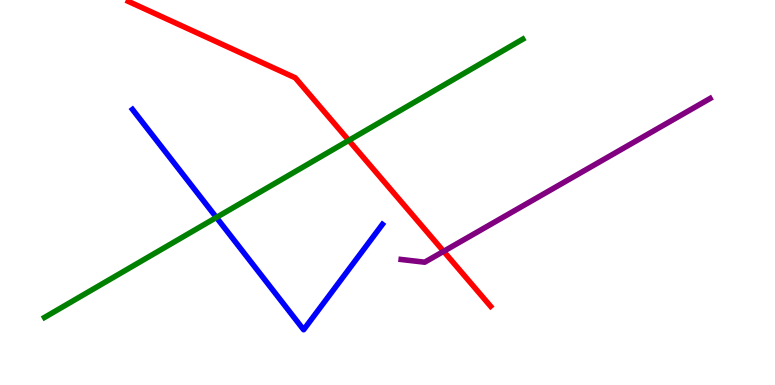[{'lines': ['blue', 'red'], 'intersections': []}, {'lines': ['green', 'red'], 'intersections': [{'x': 4.5, 'y': 6.35}]}, {'lines': ['purple', 'red'], 'intersections': [{'x': 5.72, 'y': 3.47}]}, {'lines': ['blue', 'green'], 'intersections': [{'x': 2.79, 'y': 4.35}]}, {'lines': ['blue', 'purple'], 'intersections': []}, {'lines': ['green', 'purple'], 'intersections': []}]